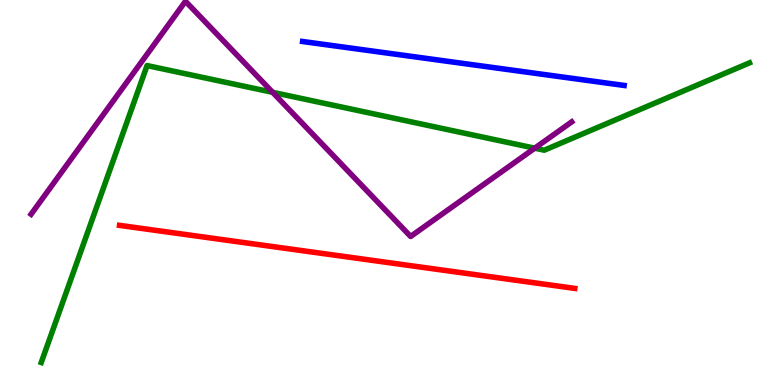[{'lines': ['blue', 'red'], 'intersections': []}, {'lines': ['green', 'red'], 'intersections': []}, {'lines': ['purple', 'red'], 'intersections': []}, {'lines': ['blue', 'green'], 'intersections': []}, {'lines': ['blue', 'purple'], 'intersections': []}, {'lines': ['green', 'purple'], 'intersections': [{'x': 3.52, 'y': 7.6}, {'x': 6.9, 'y': 6.15}]}]